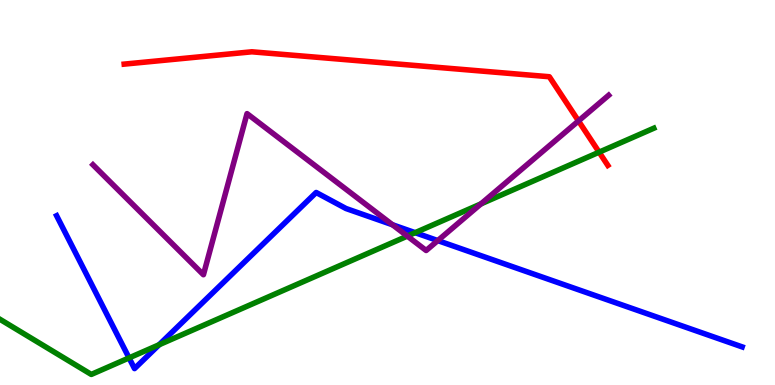[{'lines': ['blue', 'red'], 'intersections': []}, {'lines': ['green', 'red'], 'intersections': [{'x': 7.73, 'y': 6.05}]}, {'lines': ['purple', 'red'], 'intersections': [{'x': 7.46, 'y': 6.86}]}, {'lines': ['blue', 'green'], 'intersections': [{'x': 1.67, 'y': 0.704}, {'x': 2.05, 'y': 1.05}, {'x': 5.36, 'y': 3.96}]}, {'lines': ['blue', 'purple'], 'intersections': [{'x': 5.06, 'y': 4.16}, {'x': 5.65, 'y': 3.75}]}, {'lines': ['green', 'purple'], 'intersections': [{'x': 5.26, 'y': 3.87}, {'x': 6.21, 'y': 4.7}]}]